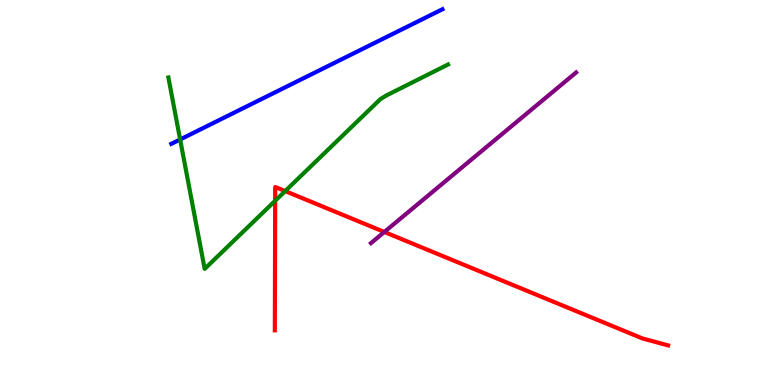[{'lines': ['blue', 'red'], 'intersections': []}, {'lines': ['green', 'red'], 'intersections': [{'x': 3.55, 'y': 4.79}, {'x': 3.68, 'y': 5.04}]}, {'lines': ['purple', 'red'], 'intersections': [{'x': 4.96, 'y': 3.97}]}, {'lines': ['blue', 'green'], 'intersections': [{'x': 2.32, 'y': 6.38}]}, {'lines': ['blue', 'purple'], 'intersections': []}, {'lines': ['green', 'purple'], 'intersections': []}]